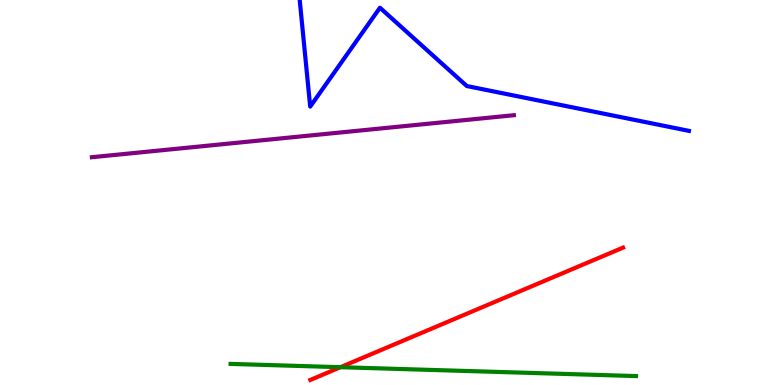[{'lines': ['blue', 'red'], 'intersections': []}, {'lines': ['green', 'red'], 'intersections': [{'x': 4.39, 'y': 0.462}]}, {'lines': ['purple', 'red'], 'intersections': []}, {'lines': ['blue', 'green'], 'intersections': []}, {'lines': ['blue', 'purple'], 'intersections': []}, {'lines': ['green', 'purple'], 'intersections': []}]